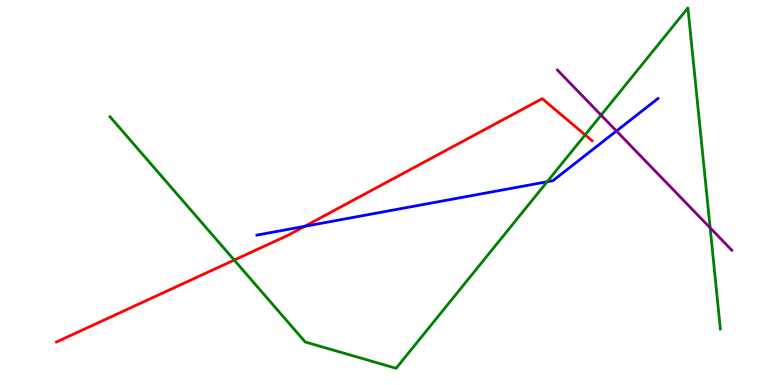[{'lines': ['blue', 'red'], 'intersections': [{'x': 3.93, 'y': 4.12}]}, {'lines': ['green', 'red'], 'intersections': [{'x': 3.02, 'y': 3.25}, {'x': 7.55, 'y': 6.5}]}, {'lines': ['purple', 'red'], 'intersections': []}, {'lines': ['blue', 'green'], 'intersections': [{'x': 7.06, 'y': 5.28}]}, {'lines': ['blue', 'purple'], 'intersections': [{'x': 7.95, 'y': 6.6}]}, {'lines': ['green', 'purple'], 'intersections': [{'x': 7.76, 'y': 7.01}, {'x': 9.16, 'y': 4.08}]}]